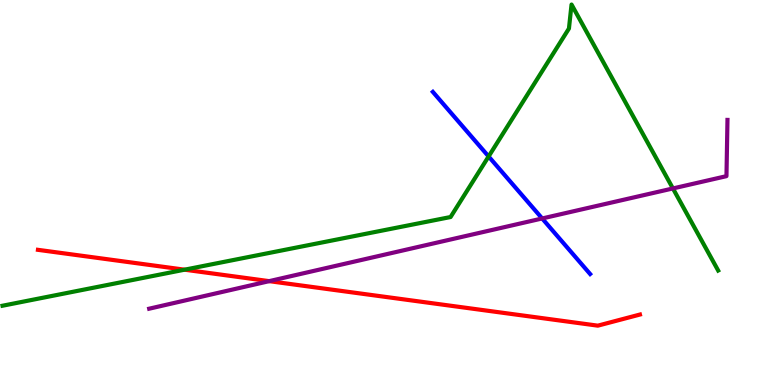[{'lines': ['blue', 'red'], 'intersections': []}, {'lines': ['green', 'red'], 'intersections': [{'x': 2.38, 'y': 3.0}]}, {'lines': ['purple', 'red'], 'intersections': [{'x': 3.47, 'y': 2.7}]}, {'lines': ['blue', 'green'], 'intersections': [{'x': 6.3, 'y': 5.94}]}, {'lines': ['blue', 'purple'], 'intersections': [{'x': 7.0, 'y': 4.33}]}, {'lines': ['green', 'purple'], 'intersections': [{'x': 8.68, 'y': 5.11}]}]